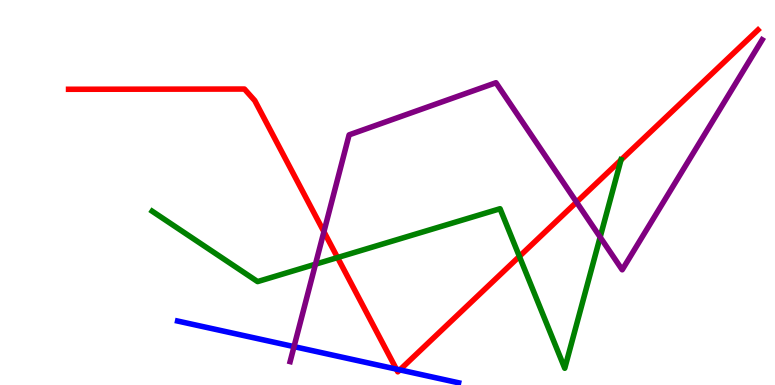[{'lines': ['blue', 'red'], 'intersections': [{'x': 5.11, 'y': 0.413}, {'x': 5.16, 'y': 0.393}]}, {'lines': ['green', 'red'], 'intersections': [{'x': 4.36, 'y': 3.31}, {'x': 6.7, 'y': 3.34}, {'x': 8.01, 'y': 5.85}]}, {'lines': ['purple', 'red'], 'intersections': [{'x': 4.18, 'y': 3.98}, {'x': 7.44, 'y': 4.75}]}, {'lines': ['blue', 'green'], 'intersections': []}, {'lines': ['blue', 'purple'], 'intersections': [{'x': 3.79, 'y': 0.997}]}, {'lines': ['green', 'purple'], 'intersections': [{'x': 4.07, 'y': 3.14}, {'x': 7.74, 'y': 3.84}]}]